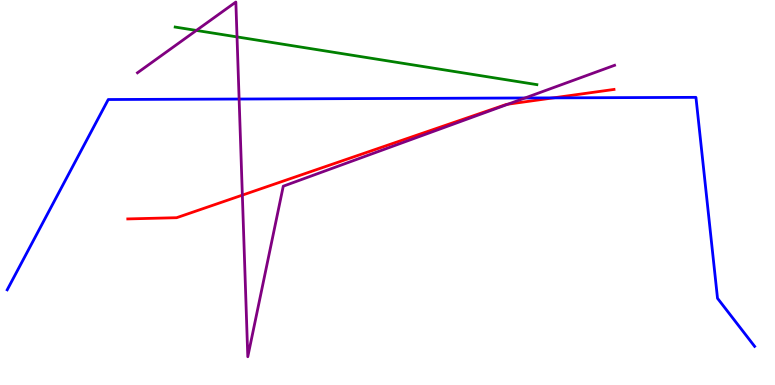[{'lines': ['blue', 'red'], 'intersections': [{'x': 7.14, 'y': 7.46}]}, {'lines': ['green', 'red'], 'intersections': []}, {'lines': ['purple', 'red'], 'intersections': [{'x': 3.13, 'y': 4.93}, {'x': 6.56, 'y': 7.29}]}, {'lines': ['blue', 'green'], 'intersections': []}, {'lines': ['blue', 'purple'], 'intersections': [{'x': 3.09, 'y': 7.43}, {'x': 6.77, 'y': 7.46}]}, {'lines': ['green', 'purple'], 'intersections': [{'x': 2.53, 'y': 9.21}, {'x': 3.06, 'y': 9.04}]}]